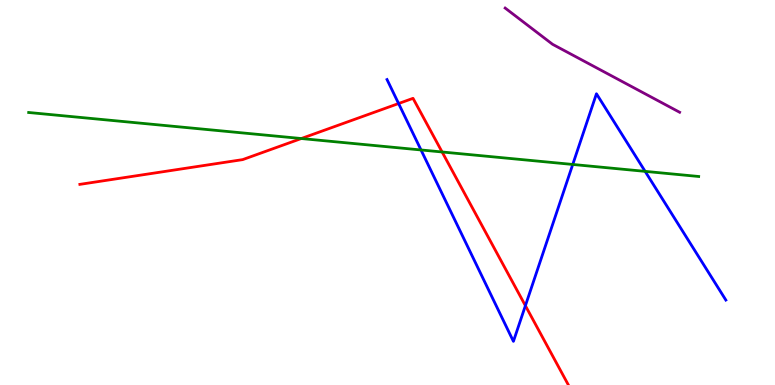[{'lines': ['blue', 'red'], 'intersections': [{'x': 5.14, 'y': 7.31}, {'x': 6.78, 'y': 2.06}]}, {'lines': ['green', 'red'], 'intersections': [{'x': 3.89, 'y': 6.4}, {'x': 5.7, 'y': 6.05}]}, {'lines': ['purple', 'red'], 'intersections': []}, {'lines': ['blue', 'green'], 'intersections': [{'x': 5.43, 'y': 6.1}, {'x': 7.39, 'y': 5.73}, {'x': 8.32, 'y': 5.55}]}, {'lines': ['blue', 'purple'], 'intersections': []}, {'lines': ['green', 'purple'], 'intersections': []}]